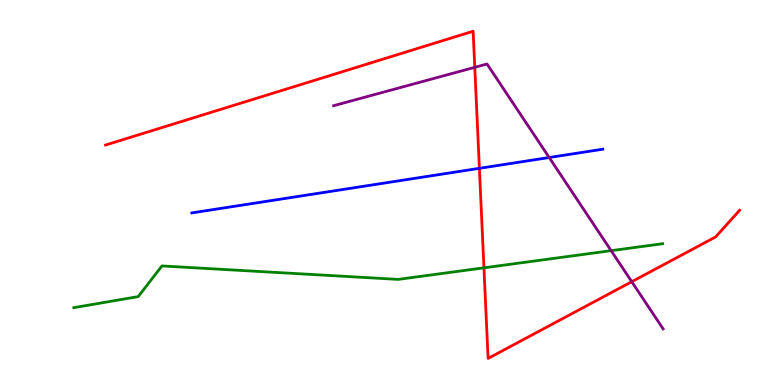[{'lines': ['blue', 'red'], 'intersections': [{'x': 6.19, 'y': 5.63}]}, {'lines': ['green', 'red'], 'intersections': [{'x': 6.24, 'y': 3.04}]}, {'lines': ['purple', 'red'], 'intersections': [{'x': 6.13, 'y': 8.25}, {'x': 8.15, 'y': 2.68}]}, {'lines': ['blue', 'green'], 'intersections': []}, {'lines': ['blue', 'purple'], 'intersections': [{'x': 7.09, 'y': 5.91}]}, {'lines': ['green', 'purple'], 'intersections': [{'x': 7.89, 'y': 3.49}]}]